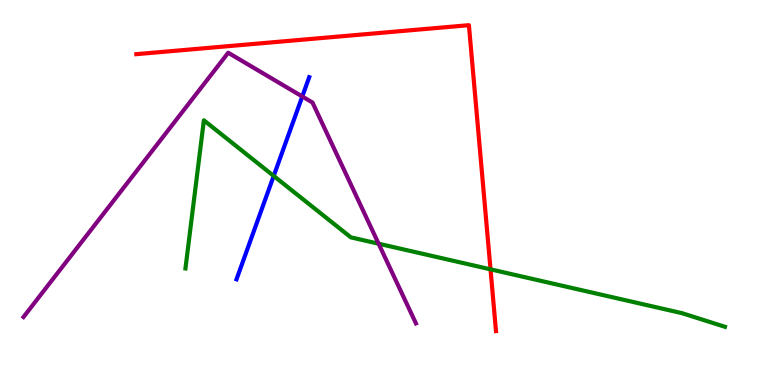[{'lines': ['blue', 'red'], 'intersections': []}, {'lines': ['green', 'red'], 'intersections': [{'x': 6.33, 'y': 3.0}]}, {'lines': ['purple', 'red'], 'intersections': []}, {'lines': ['blue', 'green'], 'intersections': [{'x': 3.53, 'y': 5.43}]}, {'lines': ['blue', 'purple'], 'intersections': [{'x': 3.9, 'y': 7.49}]}, {'lines': ['green', 'purple'], 'intersections': [{'x': 4.89, 'y': 3.67}]}]